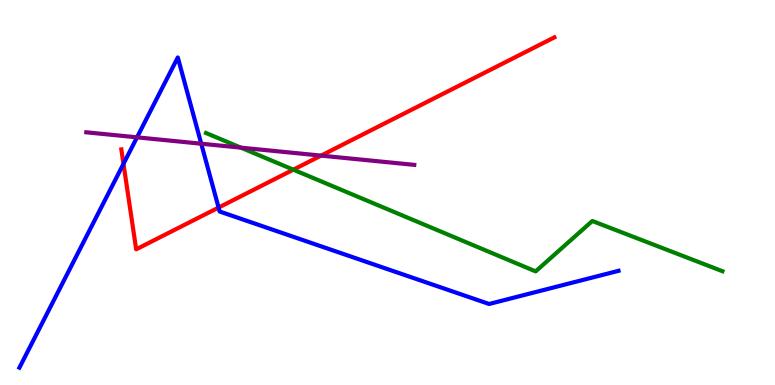[{'lines': ['blue', 'red'], 'intersections': [{'x': 1.59, 'y': 5.74}, {'x': 2.82, 'y': 4.61}]}, {'lines': ['green', 'red'], 'intersections': [{'x': 3.78, 'y': 5.59}]}, {'lines': ['purple', 'red'], 'intersections': [{'x': 4.14, 'y': 5.96}]}, {'lines': ['blue', 'green'], 'intersections': []}, {'lines': ['blue', 'purple'], 'intersections': [{'x': 1.77, 'y': 6.43}, {'x': 2.6, 'y': 6.27}]}, {'lines': ['green', 'purple'], 'intersections': [{'x': 3.11, 'y': 6.16}]}]